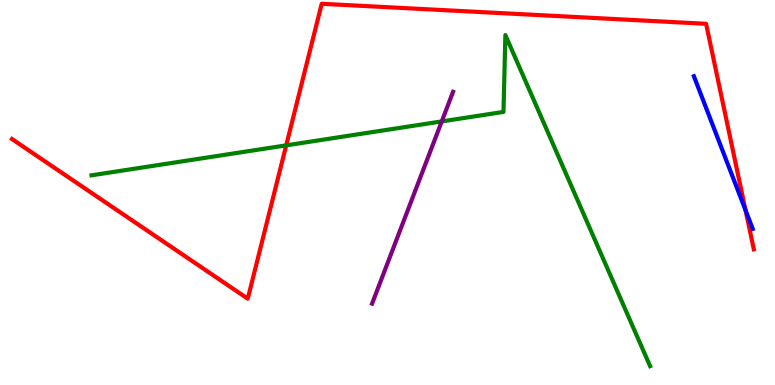[{'lines': ['blue', 'red'], 'intersections': [{'x': 9.62, 'y': 4.54}]}, {'lines': ['green', 'red'], 'intersections': [{'x': 3.69, 'y': 6.22}]}, {'lines': ['purple', 'red'], 'intersections': []}, {'lines': ['blue', 'green'], 'intersections': []}, {'lines': ['blue', 'purple'], 'intersections': []}, {'lines': ['green', 'purple'], 'intersections': [{'x': 5.7, 'y': 6.85}]}]